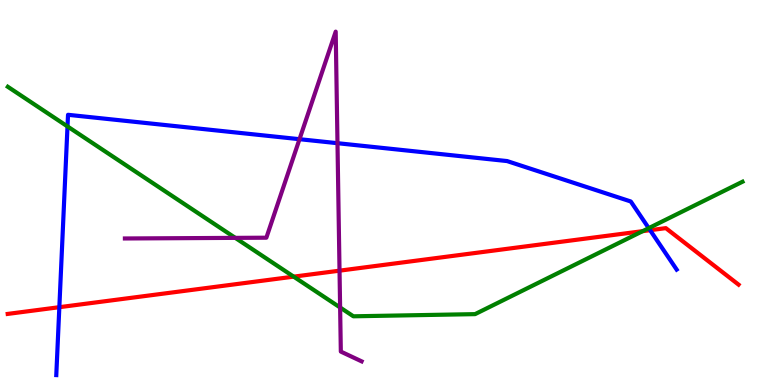[{'lines': ['blue', 'red'], 'intersections': [{'x': 0.766, 'y': 2.02}, {'x': 8.39, 'y': 4.02}]}, {'lines': ['green', 'red'], 'intersections': [{'x': 3.79, 'y': 2.81}, {'x': 8.29, 'y': 4.0}]}, {'lines': ['purple', 'red'], 'intersections': [{'x': 4.38, 'y': 2.97}]}, {'lines': ['blue', 'green'], 'intersections': [{'x': 0.871, 'y': 6.72}, {'x': 8.37, 'y': 4.07}]}, {'lines': ['blue', 'purple'], 'intersections': [{'x': 3.86, 'y': 6.38}, {'x': 4.35, 'y': 6.28}]}, {'lines': ['green', 'purple'], 'intersections': [{'x': 3.04, 'y': 3.82}, {'x': 4.39, 'y': 2.01}]}]